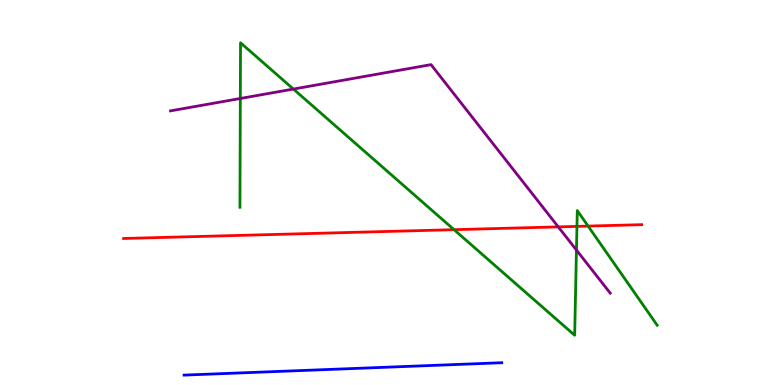[{'lines': ['blue', 'red'], 'intersections': []}, {'lines': ['green', 'red'], 'intersections': [{'x': 5.86, 'y': 4.03}, {'x': 7.44, 'y': 4.12}, {'x': 7.59, 'y': 4.13}]}, {'lines': ['purple', 'red'], 'intersections': [{'x': 7.2, 'y': 4.11}]}, {'lines': ['blue', 'green'], 'intersections': []}, {'lines': ['blue', 'purple'], 'intersections': []}, {'lines': ['green', 'purple'], 'intersections': [{'x': 3.1, 'y': 7.44}, {'x': 3.79, 'y': 7.69}, {'x': 7.44, 'y': 3.5}]}]